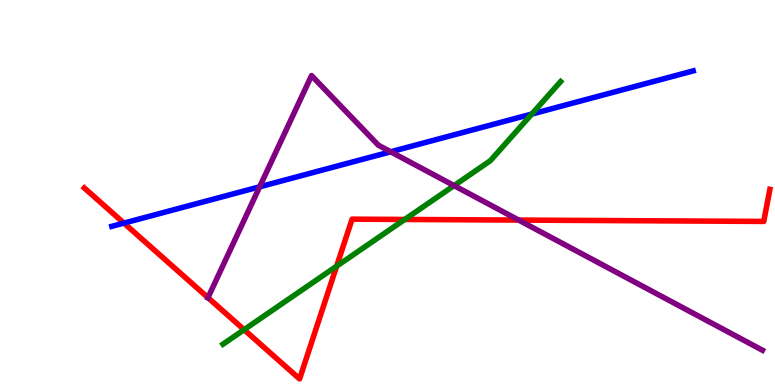[{'lines': ['blue', 'red'], 'intersections': [{'x': 1.6, 'y': 4.21}]}, {'lines': ['green', 'red'], 'intersections': [{'x': 3.15, 'y': 1.44}, {'x': 4.34, 'y': 3.09}, {'x': 5.22, 'y': 4.3}]}, {'lines': ['purple', 'red'], 'intersections': [{'x': 2.68, 'y': 2.27}, {'x': 6.69, 'y': 4.28}]}, {'lines': ['blue', 'green'], 'intersections': [{'x': 6.86, 'y': 7.04}]}, {'lines': ['blue', 'purple'], 'intersections': [{'x': 3.35, 'y': 5.15}, {'x': 5.04, 'y': 6.06}]}, {'lines': ['green', 'purple'], 'intersections': [{'x': 5.86, 'y': 5.18}]}]